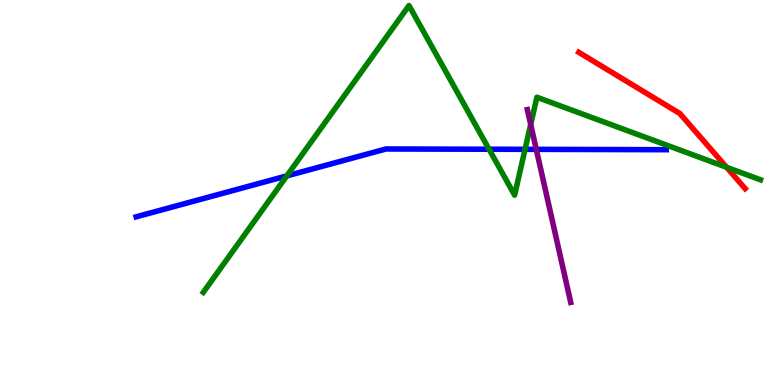[{'lines': ['blue', 'red'], 'intersections': []}, {'lines': ['green', 'red'], 'intersections': [{'x': 9.38, 'y': 5.66}]}, {'lines': ['purple', 'red'], 'intersections': []}, {'lines': ['blue', 'green'], 'intersections': [{'x': 3.7, 'y': 5.43}, {'x': 6.31, 'y': 6.12}, {'x': 6.77, 'y': 6.12}]}, {'lines': ['blue', 'purple'], 'intersections': [{'x': 6.92, 'y': 6.12}]}, {'lines': ['green', 'purple'], 'intersections': [{'x': 6.85, 'y': 6.77}]}]